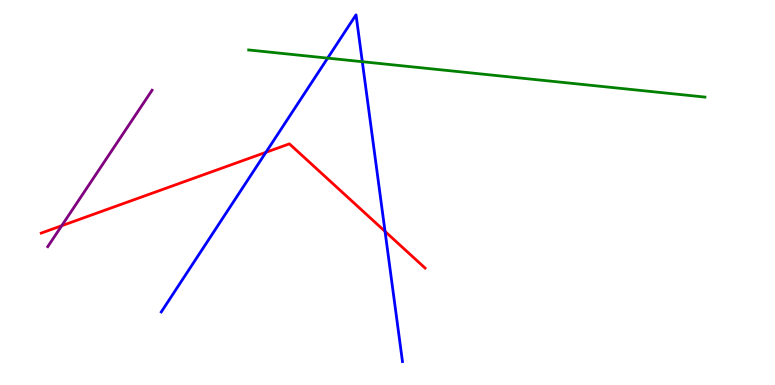[{'lines': ['blue', 'red'], 'intersections': [{'x': 3.43, 'y': 6.04}, {'x': 4.97, 'y': 3.99}]}, {'lines': ['green', 'red'], 'intersections': []}, {'lines': ['purple', 'red'], 'intersections': [{'x': 0.796, 'y': 4.14}]}, {'lines': ['blue', 'green'], 'intersections': [{'x': 4.23, 'y': 8.49}, {'x': 4.67, 'y': 8.4}]}, {'lines': ['blue', 'purple'], 'intersections': []}, {'lines': ['green', 'purple'], 'intersections': []}]